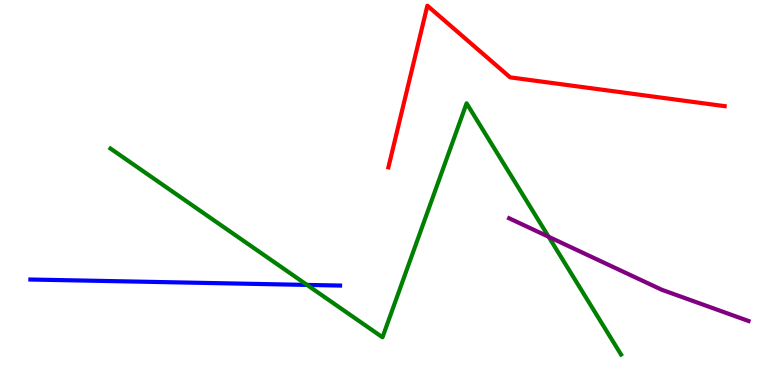[{'lines': ['blue', 'red'], 'intersections': []}, {'lines': ['green', 'red'], 'intersections': []}, {'lines': ['purple', 'red'], 'intersections': []}, {'lines': ['blue', 'green'], 'intersections': [{'x': 3.96, 'y': 2.6}]}, {'lines': ['blue', 'purple'], 'intersections': []}, {'lines': ['green', 'purple'], 'intersections': [{'x': 7.08, 'y': 3.85}]}]